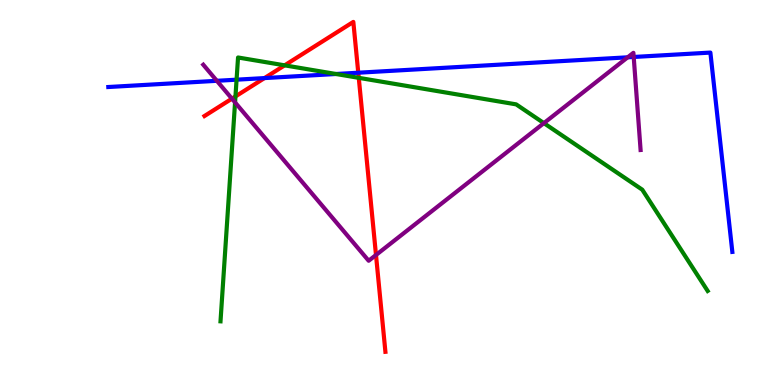[{'lines': ['blue', 'red'], 'intersections': [{'x': 3.41, 'y': 7.97}, {'x': 4.62, 'y': 8.11}]}, {'lines': ['green', 'red'], 'intersections': [{'x': 3.04, 'y': 7.5}, {'x': 3.67, 'y': 8.3}, {'x': 4.63, 'y': 7.98}]}, {'lines': ['purple', 'red'], 'intersections': [{'x': 2.99, 'y': 7.44}, {'x': 4.85, 'y': 3.38}]}, {'lines': ['blue', 'green'], 'intersections': [{'x': 3.05, 'y': 7.93}, {'x': 4.34, 'y': 8.08}]}, {'lines': ['blue', 'purple'], 'intersections': [{'x': 2.8, 'y': 7.9}, {'x': 8.1, 'y': 8.51}, {'x': 8.18, 'y': 8.52}]}, {'lines': ['green', 'purple'], 'intersections': [{'x': 3.03, 'y': 7.34}, {'x': 7.02, 'y': 6.8}]}]